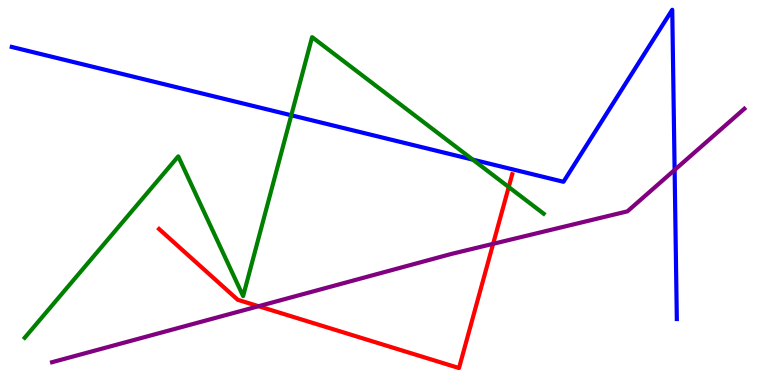[{'lines': ['blue', 'red'], 'intersections': []}, {'lines': ['green', 'red'], 'intersections': [{'x': 6.56, 'y': 5.14}]}, {'lines': ['purple', 'red'], 'intersections': [{'x': 3.34, 'y': 2.05}, {'x': 6.36, 'y': 3.67}]}, {'lines': ['blue', 'green'], 'intersections': [{'x': 3.76, 'y': 7.01}, {'x': 6.1, 'y': 5.85}]}, {'lines': ['blue', 'purple'], 'intersections': [{'x': 8.7, 'y': 5.59}]}, {'lines': ['green', 'purple'], 'intersections': []}]